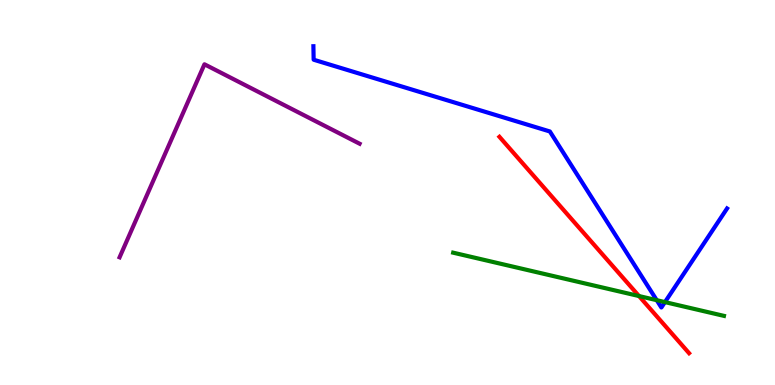[{'lines': ['blue', 'red'], 'intersections': []}, {'lines': ['green', 'red'], 'intersections': [{'x': 8.25, 'y': 2.31}]}, {'lines': ['purple', 'red'], 'intersections': []}, {'lines': ['blue', 'green'], 'intersections': [{'x': 8.47, 'y': 2.2}, {'x': 8.58, 'y': 2.15}]}, {'lines': ['blue', 'purple'], 'intersections': []}, {'lines': ['green', 'purple'], 'intersections': []}]